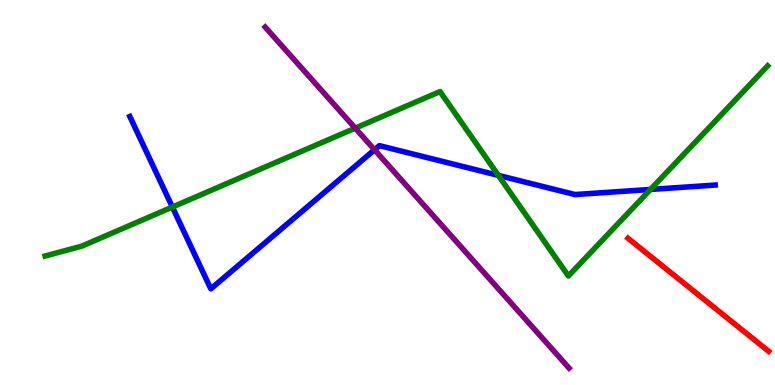[{'lines': ['blue', 'red'], 'intersections': []}, {'lines': ['green', 'red'], 'intersections': []}, {'lines': ['purple', 'red'], 'intersections': []}, {'lines': ['blue', 'green'], 'intersections': [{'x': 2.22, 'y': 4.62}, {'x': 6.43, 'y': 5.44}, {'x': 8.39, 'y': 5.08}]}, {'lines': ['blue', 'purple'], 'intersections': [{'x': 4.83, 'y': 6.11}]}, {'lines': ['green', 'purple'], 'intersections': [{'x': 4.58, 'y': 6.67}]}]